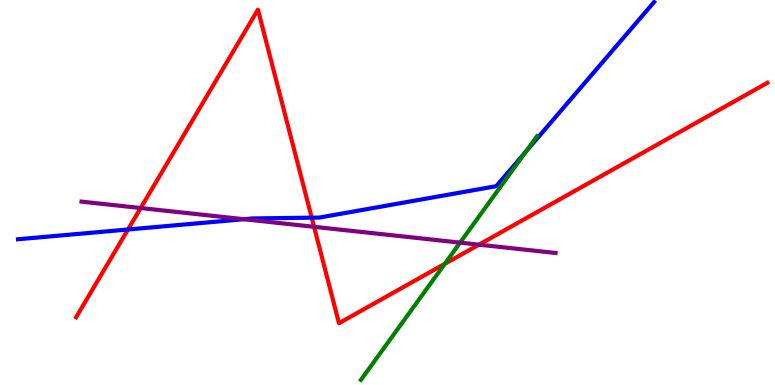[{'lines': ['blue', 'red'], 'intersections': [{'x': 1.65, 'y': 4.04}, {'x': 4.02, 'y': 4.35}]}, {'lines': ['green', 'red'], 'intersections': [{'x': 5.74, 'y': 3.15}]}, {'lines': ['purple', 'red'], 'intersections': [{'x': 1.82, 'y': 4.6}, {'x': 4.05, 'y': 4.11}, {'x': 6.18, 'y': 3.64}]}, {'lines': ['blue', 'green'], 'intersections': [{'x': 6.78, 'y': 6.06}]}, {'lines': ['blue', 'purple'], 'intersections': [{'x': 3.15, 'y': 4.31}]}, {'lines': ['green', 'purple'], 'intersections': [{'x': 5.94, 'y': 3.7}]}]